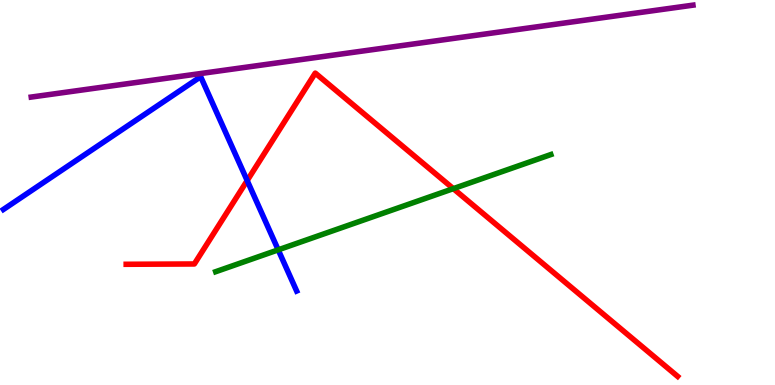[{'lines': ['blue', 'red'], 'intersections': [{'x': 3.19, 'y': 5.31}]}, {'lines': ['green', 'red'], 'intersections': [{'x': 5.85, 'y': 5.1}]}, {'lines': ['purple', 'red'], 'intersections': []}, {'lines': ['blue', 'green'], 'intersections': [{'x': 3.59, 'y': 3.51}]}, {'lines': ['blue', 'purple'], 'intersections': []}, {'lines': ['green', 'purple'], 'intersections': []}]